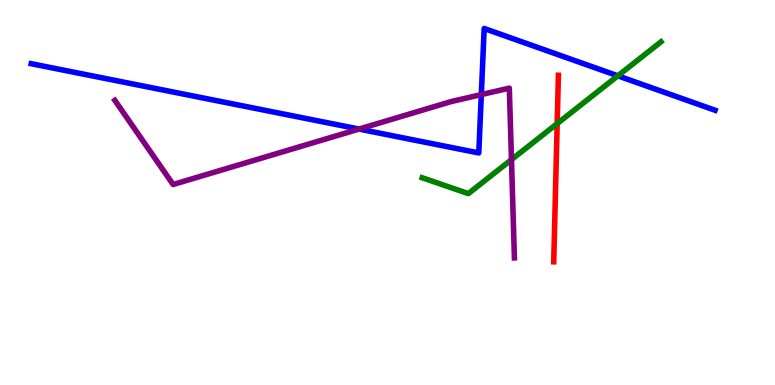[{'lines': ['blue', 'red'], 'intersections': []}, {'lines': ['green', 'red'], 'intersections': [{'x': 7.19, 'y': 6.79}]}, {'lines': ['purple', 'red'], 'intersections': []}, {'lines': ['blue', 'green'], 'intersections': [{'x': 7.97, 'y': 8.03}]}, {'lines': ['blue', 'purple'], 'intersections': [{'x': 4.63, 'y': 6.65}, {'x': 6.21, 'y': 7.54}]}, {'lines': ['green', 'purple'], 'intersections': [{'x': 6.6, 'y': 5.85}]}]